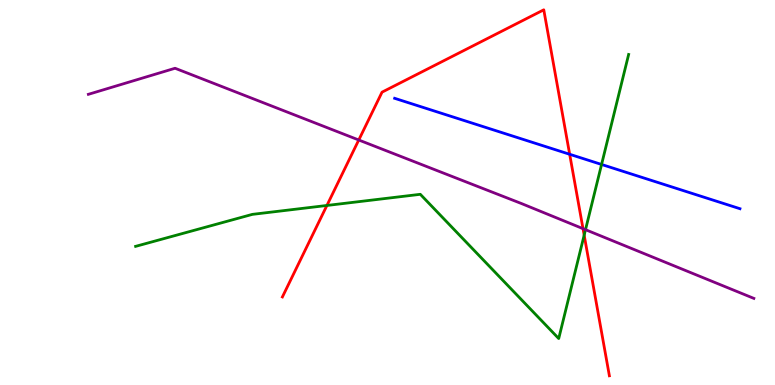[{'lines': ['blue', 'red'], 'intersections': [{'x': 7.35, 'y': 5.99}]}, {'lines': ['green', 'red'], 'intersections': [{'x': 4.22, 'y': 4.66}, {'x': 7.54, 'y': 3.89}]}, {'lines': ['purple', 'red'], 'intersections': [{'x': 4.63, 'y': 6.36}, {'x': 7.52, 'y': 4.06}]}, {'lines': ['blue', 'green'], 'intersections': [{'x': 7.76, 'y': 5.73}]}, {'lines': ['blue', 'purple'], 'intersections': []}, {'lines': ['green', 'purple'], 'intersections': [{'x': 7.56, 'y': 4.03}]}]